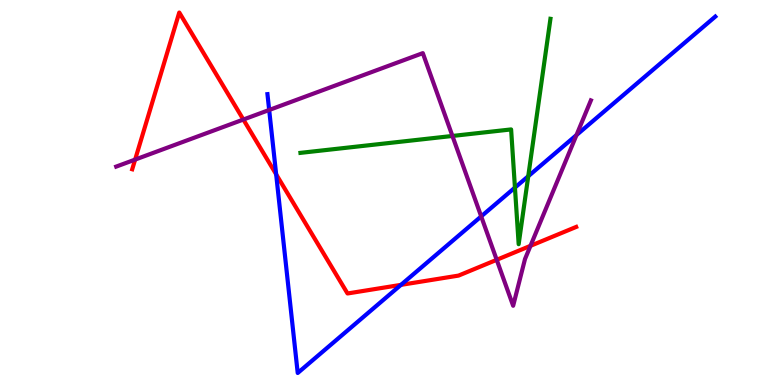[{'lines': ['blue', 'red'], 'intersections': [{'x': 3.56, 'y': 5.47}, {'x': 5.17, 'y': 2.6}]}, {'lines': ['green', 'red'], 'intersections': []}, {'lines': ['purple', 'red'], 'intersections': [{'x': 1.74, 'y': 5.85}, {'x': 3.14, 'y': 6.9}, {'x': 6.41, 'y': 3.25}, {'x': 6.85, 'y': 3.61}]}, {'lines': ['blue', 'green'], 'intersections': [{'x': 6.64, 'y': 5.13}, {'x': 6.82, 'y': 5.42}]}, {'lines': ['blue', 'purple'], 'intersections': [{'x': 3.47, 'y': 7.14}, {'x': 6.21, 'y': 4.38}, {'x': 7.44, 'y': 6.49}]}, {'lines': ['green', 'purple'], 'intersections': [{'x': 5.84, 'y': 6.47}]}]